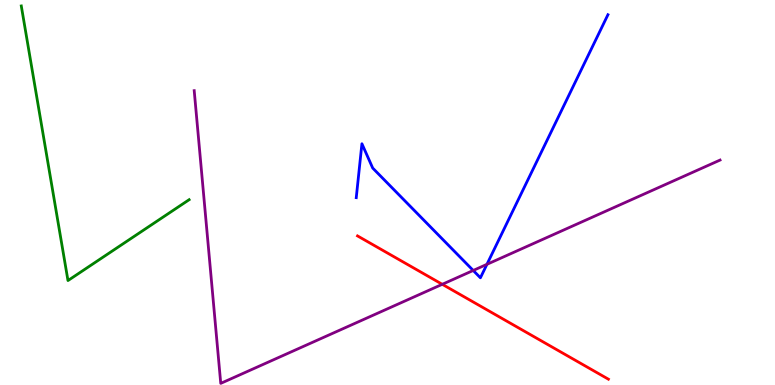[{'lines': ['blue', 'red'], 'intersections': []}, {'lines': ['green', 'red'], 'intersections': []}, {'lines': ['purple', 'red'], 'intersections': [{'x': 5.71, 'y': 2.62}]}, {'lines': ['blue', 'green'], 'intersections': []}, {'lines': ['blue', 'purple'], 'intersections': [{'x': 6.11, 'y': 2.97}, {'x': 6.28, 'y': 3.13}]}, {'lines': ['green', 'purple'], 'intersections': []}]